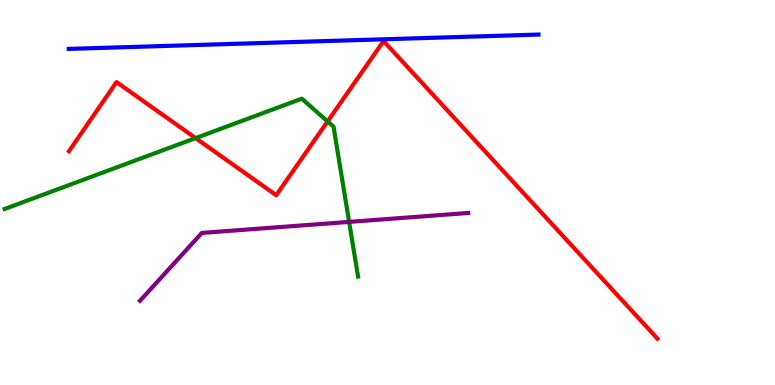[{'lines': ['blue', 'red'], 'intersections': []}, {'lines': ['green', 'red'], 'intersections': [{'x': 2.52, 'y': 6.41}, {'x': 4.23, 'y': 6.85}]}, {'lines': ['purple', 'red'], 'intersections': []}, {'lines': ['blue', 'green'], 'intersections': []}, {'lines': ['blue', 'purple'], 'intersections': []}, {'lines': ['green', 'purple'], 'intersections': [{'x': 4.5, 'y': 4.24}]}]